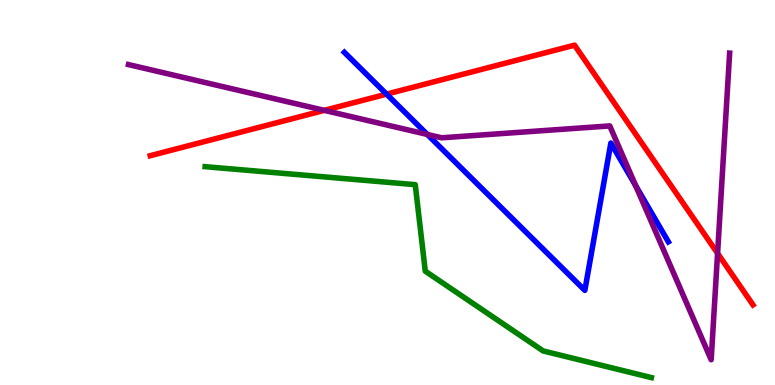[{'lines': ['blue', 'red'], 'intersections': [{'x': 4.99, 'y': 7.56}]}, {'lines': ['green', 'red'], 'intersections': []}, {'lines': ['purple', 'red'], 'intersections': [{'x': 4.18, 'y': 7.13}, {'x': 9.26, 'y': 3.42}]}, {'lines': ['blue', 'green'], 'intersections': []}, {'lines': ['blue', 'purple'], 'intersections': [{'x': 5.51, 'y': 6.51}, {'x': 8.2, 'y': 5.18}]}, {'lines': ['green', 'purple'], 'intersections': []}]